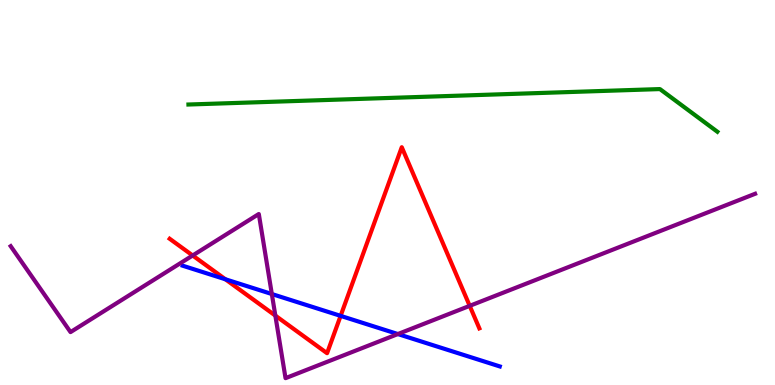[{'lines': ['blue', 'red'], 'intersections': [{'x': 2.91, 'y': 2.75}, {'x': 4.4, 'y': 1.8}]}, {'lines': ['green', 'red'], 'intersections': []}, {'lines': ['purple', 'red'], 'intersections': [{'x': 2.49, 'y': 3.36}, {'x': 3.55, 'y': 1.8}, {'x': 6.06, 'y': 2.06}]}, {'lines': ['blue', 'green'], 'intersections': []}, {'lines': ['blue', 'purple'], 'intersections': [{'x': 3.51, 'y': 2.36}, {'x': 5.13, 'y': 1.32}]}, {'lines': ['green', 'purple'], 'intersections': []}]